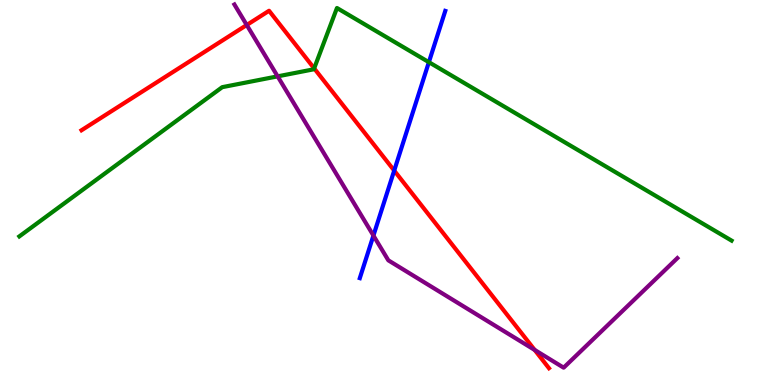[{'lines': ['blue', 'red'], 'intersections': [{'x': 5.09, 'y': 5.57}]}, {'lines': ['green', 'red'], 'intersections': [{'x': 4.05, 'y': 8.22}]}, {'lines': ['purple', 'red'], 'intersections': [{'x': 3.18, 'y': 9.35}, {'x': 6.9, 'y': 0.911}]}, {'lines': ['blue', 'green'], 'intersections': [{'x': 5.53, 'y': 8.38}]}, {'lines': ['blue', 'purple'], 'intersections': [{'x': 4.82, 'y': 3.88}]}, {'lines': ['green', 'purple'], 'intersections': [{'x': 3.58, 'y': 8.02}]}]